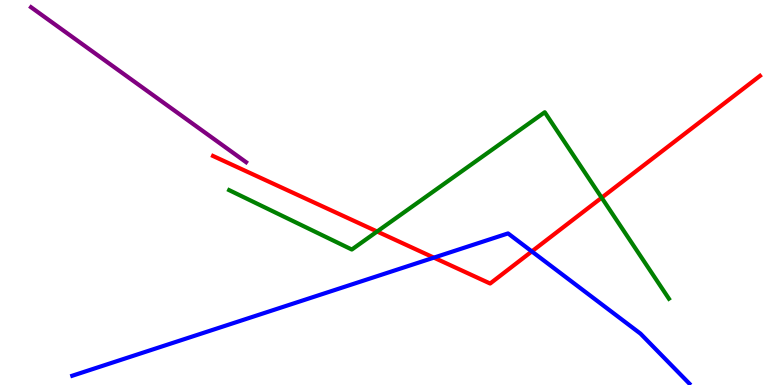[{'lines': ['blue', 'red'], 'intersections': [{'x': 5.6, 'y': 3.31}, {'x': 6.86, 'y': 3.47}]}, {'lines': ['green', 'red'], 'intersections': [{'x': 4.87, 'y': 3.99}, {'x': 7.76, 'y': 4.87}]}, {'lines': ['purple', 'red'], 'intersections': []}, {'lines': ['blue', 'green'], 'intersections': []}, {'lines': ['blue', 'purple'], 'intersections': []}, {'lines': ['green', 'purple'], 'intersections': []}]